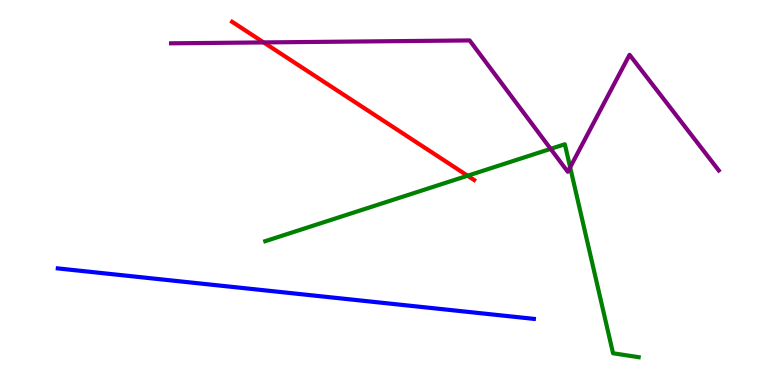[{'lines': ['blue', 'red'], 'intersections': []}, {'lines': ['green', 'red'], 'intersections': [{'x': 6.03, 'y': 5.44}]}, {'lines': ['purple', 'red'], 'intersections': [{'x': 3.4, 'y': 8.9}]}, {'lines': ['blue', 'green'], 'intersections': []}, {'lines': ['blue', 'purple'], 'intersections': []}, {'lines': ['green', 'purple'], 'intersections': [{'x': 7.11, 'y': 6.13}, {'x': 7.36, 'y': 5.65}]}]